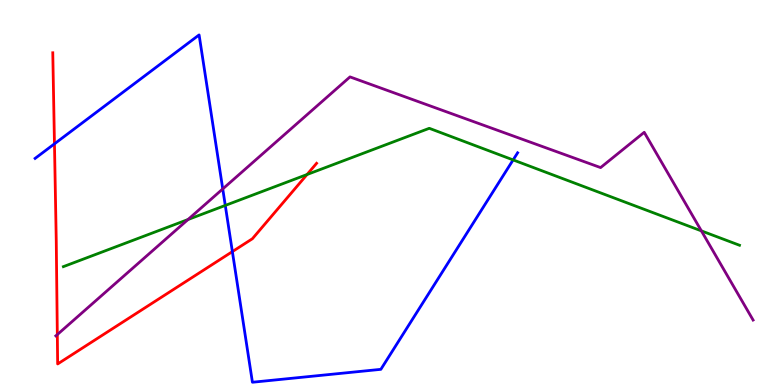[{'lines': ['blue', 'red'], 'intersections': [{'x': 0.703, 'y': 6.26}, {'x': 3.0, 'y': 3.46}]}, {'lines': ['green', 'red'], 'intersections': [{'x': 3.96, 'y': 5.47}]}, {'lines': ['purple', 'red'], 'intersections': [{'x': 0.74, 'y': 1.31}]}, {'lines': ['blue', 'green'], 'intersections': [{'x': 2.91, 'y': 4.66}, {'x': 6.62, 'y': 5.85}]}, {'lines': ['blue', 'purple'], 'intersections': [{'x': 2.87, 'y': 5.09}]}, {'lines': ['green', 'purple'], 'intersections': [{'x': 2.43, 'y': 4.3}, {'x': 9.05, 'y': 4.0}]}]